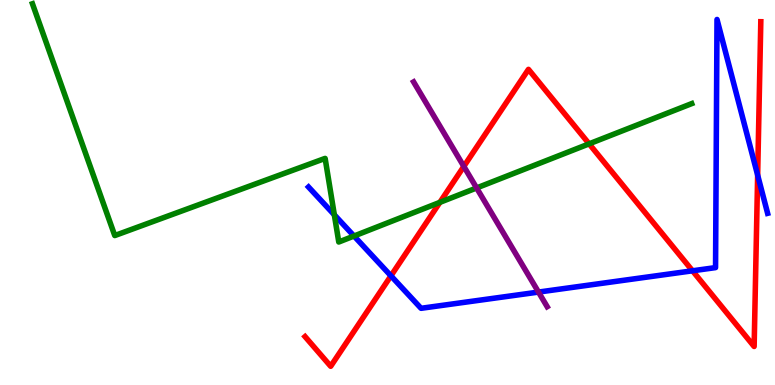[{'lines': ['blue', 'red'], 'intersections': [{'x': 5.04, 'y': 2.84}, {'x': 8.94, 'y': 2.97}, {'x': 9.78, 'y': 5.45}]}, {'lines': ['green', 'red'], 'intersections': [{'x': 5.68, 'y': 4.74}, {'x': 7.6, 'y': 6.26}]}, {'lines': ['purple', 'red'], 'intersections': [{'x': 5.98, 'y': 5.68}]}, {'lines': ['blue', 'green'], 'intersections': [{'x': 4.31, 'y': 4.42}, {'x': 4.57, 'y': 3.87}]}, {'lines': ['blue', 'purple'], 'intersections': [{'x': 6.95, 'y': 2.41}]}, {'lines': ['green', 'purple'], 'intersections': [{'x': 6.15, 'y': 5.12}]}]